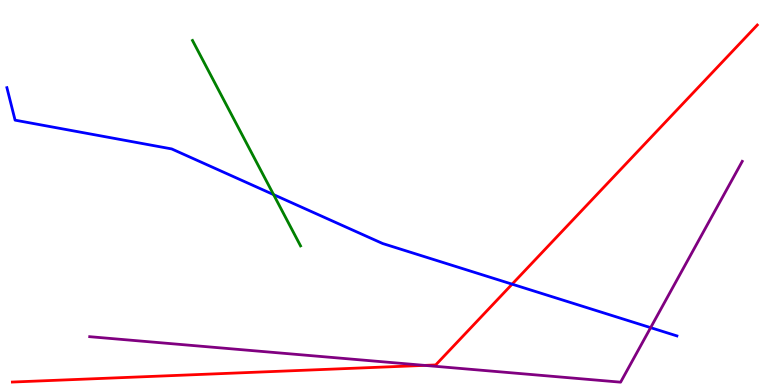[{'lines': ['blue', 'red'], 'intersections': [{'x': 6.61, 'y': 2.62}]}, {'lines': ['green', 'red'], 'intersections': []}, {'lines': ['purple', 'red'], 'intersections': [{'x': 5.48, 'y': 0.51}]}, {'lines': ['blue', 'green'], 'intersections': [{'x': 3.53, 'y': 4.95}]}, {'lines': ['blue', 'purple'], 'intersections': [{'x': 8.4, 'y': 1.49}]}, {'lines': ['green', 'purple'], 'intersections': []}]